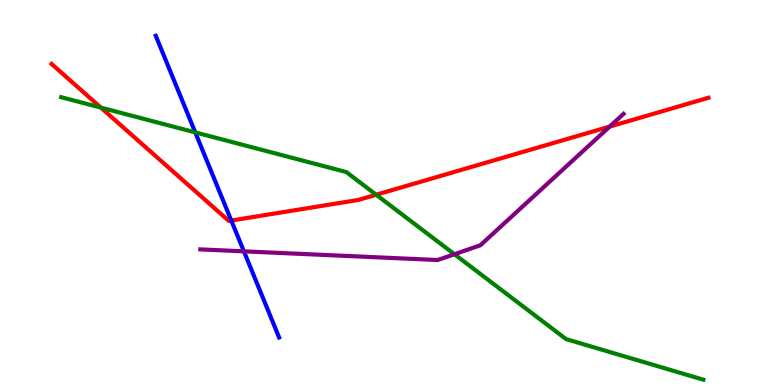[{'lines': ['blue', 'red'], 'intersections': [{'x': 2.98, 'y': 4.27}]}, {'lines': ['green', 'red'], 'intersections': [{'x': 1.3, 'y': 7.2}, {'x': 4.85, 'y': 4.94}]}, {'lines': ['purple', 'red'], 'intersections': [{'x': 7.87, 'y': 6.71}]}, {'lines': ['blue', 'green'], 'intersections': [{'x': 2.52, 'y': 6.56}]}, {'lines': ['blue', 'purple'], 'intersections': [{'x': 3.15, 'y': 3.47}]}, {'lines': ['green', 'purple'], 'intersections': [{'x': 5.86, 'y': 3.4}]}]